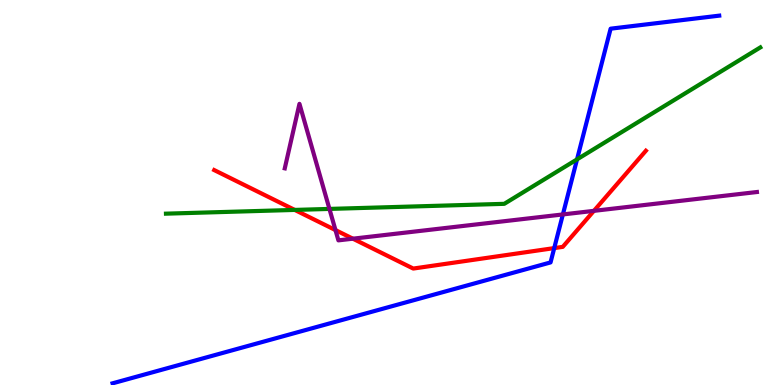[{'lines': ['blue', 'red'], 'intersections': [{'x': 7.15, 'y': 3.56}]}, {'lines': ['green', 'red'], 'intersections': [{'x': 3.8, 'y': 4.55}]}, {'lines': ['purple', 'red'], 'intersections': [{'x': 4.33, 'y': 4.02}, {'x': 4.55, 'y': 3.8}, {'x': 7.66, 'y': 4.52}]}, {'lines': ['blue', 'green'], 'intersections': [{'x': 7.45, 'y': 5.86}]}, {'lines': ['blue', 'purple'], 'intersections': [{'x': 7.26, 'y': 4.43}]}, {'lines': ['green', 'purple'], 'intersections': [{'x': 4.25, 'y': 4.57}]}]